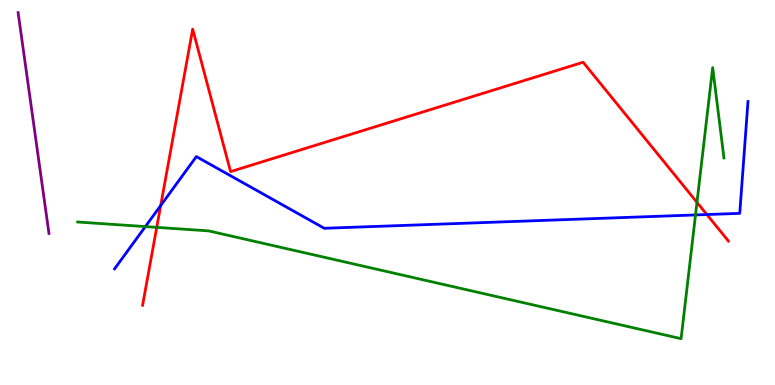[{'lines': ['blue', 'red'], 'intersections': [{'x': 2.07, 'y': 4.66}, {'x': 9.12, 'y': 4.43}]}, {'lines': ['green', 'red'], 'intersections': [{'x': 2.02, 'y': 4.09}, {'x': 8.99, 'y': 4.74}]}, {'lines': ['purple', 'red'], 'intersections': []}, {'lines': ['blue', 'green'], 'intersections': [{'x': 1.88, 'y': 4.11}, {'x': 8.97, 'y': 4.42}]}, {'lines': ['blue', 'purple'], 'intersections': []}, {'lines': ['green', 'purple'], 'intersections': []}]